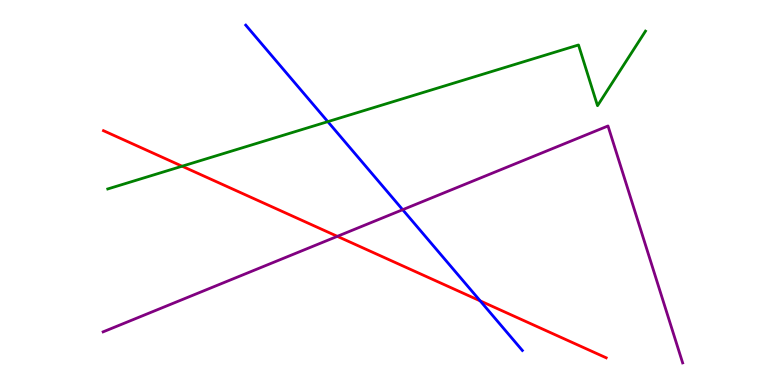[{'lines': ['blue', 'red'], 'intersections': [{'x': 6.2, 'y': 2.19}]}, {'lines': ['green', 'red'], 'intersections': [{'x': 2.35, 'y': 5.68}]}, {'lines': ['purple', 'red'], 'intersections': [{'x': 4.35, 'y': 3.86}]}, {'lines': ['blue', 'green'], 'intersections': [{'x': 4.23, 'y': 6.84}]}, {'lines': ['blue', 'purple'], 'intersections': [{'x': 5.2, 'y': 4.55}]}, {'lines': ['green', 'purple'], 'intersections': []}]